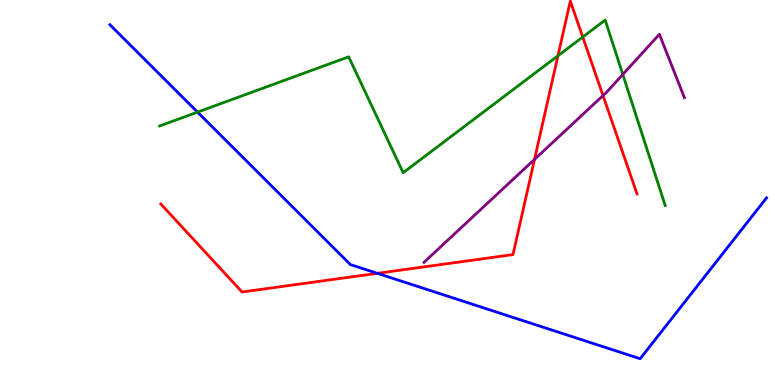[{'lines': ['blue', 'red'], 'intersections': [{'x': 4.87, 'y': 2.9}]}, {'lines': ['green', 'red'], 'intersections': [{'x': 7.2, 'y': 8.55}, {'x': 7.52, 'y': 9.04}]}, {'lines': ['purple', 'red'], 'intersections': [{'x': 6.9, 'y': 5.86}, {'x': 7.78, 'y': 7.52}]}, {'lines': ['blue', 'green'], 'intersections': [{'x': 2.55, 'y': 7.09}]}, {'lines': ['blue', 'purple'], 'intersections': []}, {'lines': ['green', 'purple'], 'intersections': [{'x': 8.04, 'y': 8.07}]}]